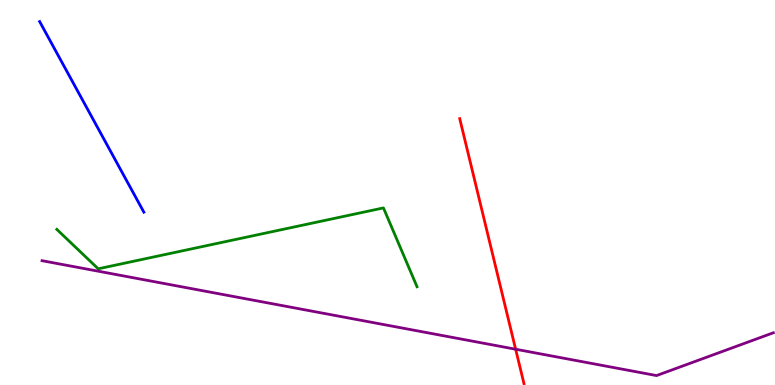[{'lines': ['blue', 'red'], 'intersections': []}, {'lines': ['green', 'red'], 'intersections': []}, {'lines': ['purple', 'red'], 'intersections': [{'x': 6.65, 'y': 0.929}]}, {'lines': ['blue', 'green'], 'intersections': []}, {'lines': ['blue', 'purple'], 'intersections': []}, {'lines': ['green', 'purple'], 'intersections': []}]